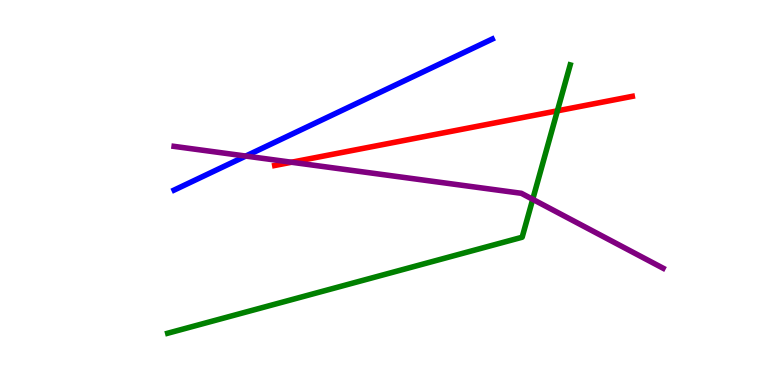[{'lines': ['blue', 'red'], 'intersections': []}, {'lines': ['green', 'red'], 'intersections': [{'x': 7.19, 'y': 7.12}]}, {'lines': ['purple', 'red'], 'intersections': [{'x': 3.76, 'y': 5.79}]}, {'lines': ['blue', 'green'], 'intersections': []}, {'lines': ['blue', 'purple'], 'intersections': [{'x': 3.17, 'y': 5.95}]}, {'lines': ['green', 'purple'], 'intersections': [{'x': 6.87, 'y': 4.82}]}]